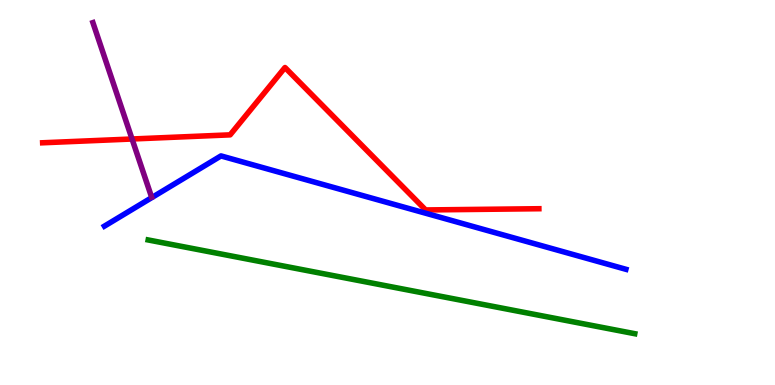[{'lines': ['blue', 'red'], 'intersections': []}, {'lines': ['green', 'red'], 'intersections': []}, {'lines': ['purple', 'red'], 'intersections': [{'x': 1.7, 'y': 6.39}]}, {'lines': ['blue', 'green'], 'intersections': []}, {'lines': ['blue', 'purple'], 'intersections': []}, {'lines': ['green', 'purple'], 'intersections': []}]